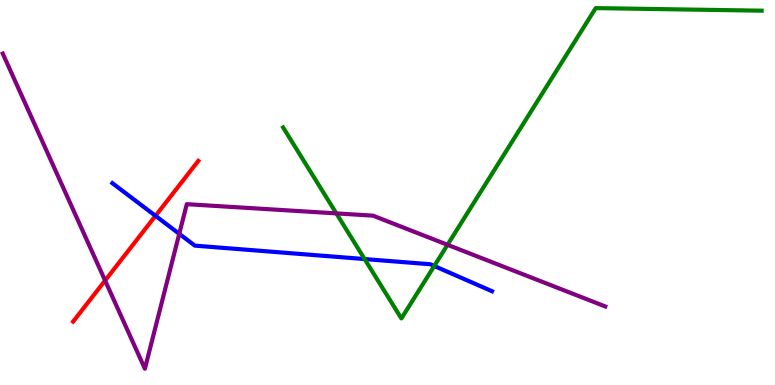[{'lines': ['blue', 'red'], 'intersections': [{'x': 2.01, 'y': 4.39}]}, {'lines': ['green', 'red'], 'intersections': []}, {'lines': ['purple', 'red'], 'intersections': [{'x': 1.36, 'y': 2.71}]}, {'lines': ['blue', 'green'], 'intersections': [{'x': 4.7, 'y': 3.27}, {'x': 5.6, 'y': 3.09}]}, {'lines': ['blue', 'purple'], 'intersections': [{'x': 2.31, 'y': 3.93}]}, {'lines': ['green', 'purple'], 'intersections': [{'x': 4.34, 'y': 4.46}, {'x': 5.77, 'y': 3.64}]}]